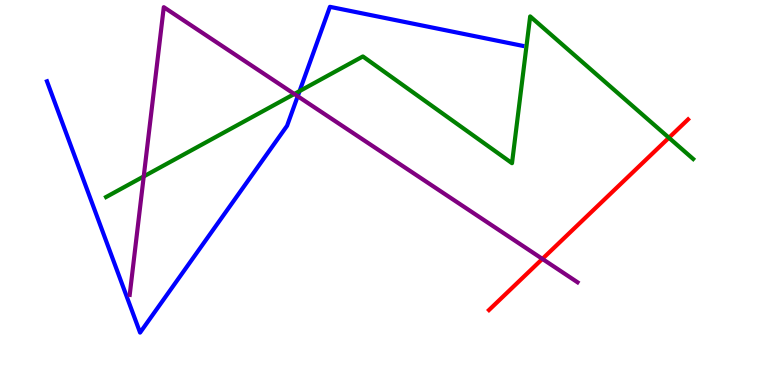[{'lines': ['blue', 'red'], 'intersections': []}, {'lines': ['green', 'red'], 'intersections': [{'x': 8.63, 'y': 6.42}]}, {'lines': ['purple', 'red'], 'intersections': [{'x': 7.0, 'y': 3.28}]}, {'lines': ['blue', 'green'], 'intersections': [{'x': 3.87, 'y': 7.63}]}, {'lines': ['blue', 'purple'], 'intersections': [{'x': 3.84, 'y': 7.5}]}, {'lines': ['green', 'purple'], 'intersections': [{'x': 1.85, 'y': 5.42}, {'x': 3.8, 'y': 7.56}]}]